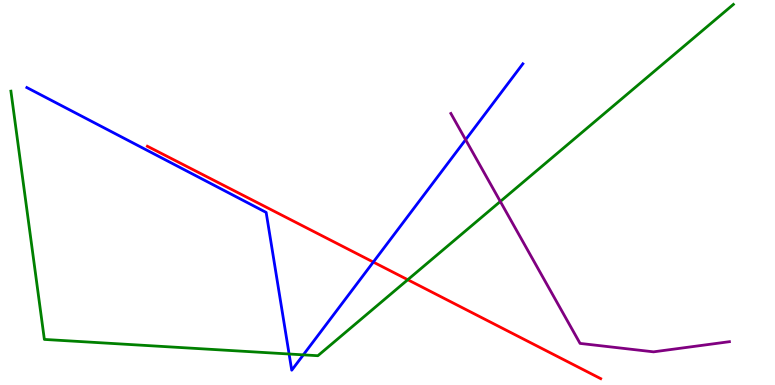[{'lines': ['blue', 'red'], 'intersections': [{'x': 4.82, 'y': 3.19}]}, {'lines': ['green', 'red'], 'intersections': [{'x': 5.26, 'y': 2.73}]}, {'lines': ['purple', 'red'], 'intersections': []}, {'lines': ['blue', 'green'], 'intersections': [{'x': 3.73, 'y': 0.805}, {'x': 3.91, 'y': 0.783}]}, {'lines': ['blue', 'purple'], 'intersections': [{'x': 6.01, 'y': 6.37}]}, {'lines': ['green', 'purple'], 'intersections': [{'x': 6.46, 'y': 4.77}]}]